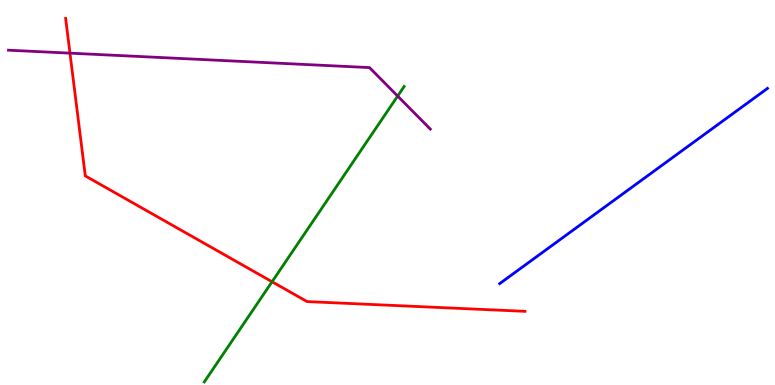[{'lines': ['blue', 'red'], 'intersections': []}, {'lines': ['green', 'red'], 'intersections': [{'x': 3.51, 'y': 2.68}]}, {'lines': ['purple', 'red'], 'intersections': [{'x': 0.903, 'y': 8.62}]}, {'lines': ['blue', 'green'], 'intersections': []}, {'lines': ['blue', 'purple'], 'intersections': []}, {'lines': ['green', 'purple'], 'intersections': [{'x': 5.13, 'y': 7.5}]}]